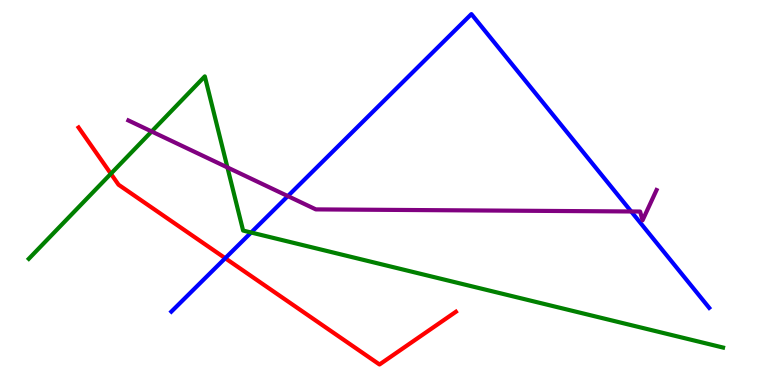[{'lines': ['blue', 'red'], 'intersections': [{'x': 2.91, 'y': 3.29}]}, {'lines': ['green', 'red'], 'intersections': [{'x': 1.43, 'y': 5.49}]}, {'lines': ['purple', 'red'], 'intersections': []}, {'lines': ['blue', 'green'], 'intersections': [{'x': 3.24, 'y': 3.96}]}, {'lines': ['blue', 'purple'], 'intersections': [{'x': 3.71, 'y': 4.91}, {'x': 8.14, 'y': 4.51}]}, {'lines': ['green', 'purple'], 'intersections': [{'x': 1.96, 'y': 6.58}, {'x': 2.93, 'y': 5.65}]}]